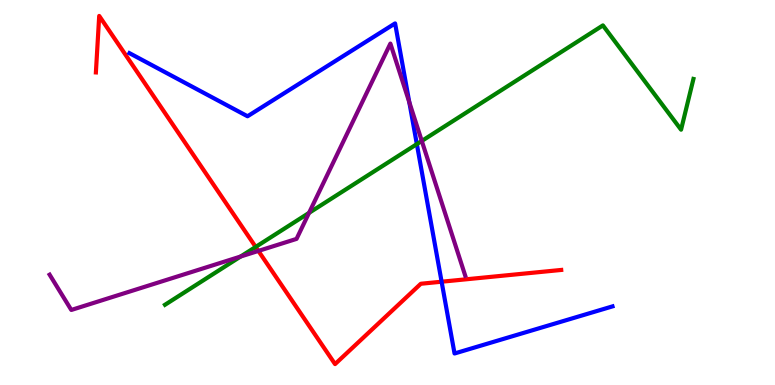[{'lines': ['blue', 'red'], 'intersections': [{'x': 5.7, 'y': 2.68}]}, {'lines': ['green', 'red'], 'intersections': [{'x': 3.3, 'y': 3.59}]}, {'lines': ['purple', 'red'], 'intersections': [{'x': 3.33, 'y': 3.48}]}, {'lines': ['blue', 'green'], 'intersections': [{'x': 5.38, 'y': 6.26}]}, {'lines': ['blue', 'purple'], 'intersections': [{'x': 5.28, 'y': 7.35}]}, {'lines': ['green', 'purple'], 'intersections': [{'x': 3.1, 'y': 3.34}, {'x': 3.99, 'y': 4.47}, {'x': 5.44, 'y': 6.34}]}]